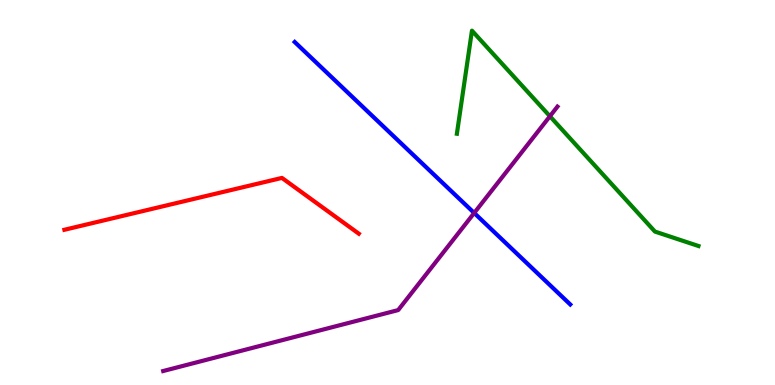[{'lines': ['blue', 'red'], 'intersections': []}, {'lines': ['green', 'red'], 'intersections': []}, {'lines': ['purple', 'red'], 'intersections': []}, {'lines': ['blue', 'green'], 'intersections': []}, {'lines': ['blue', 'purple'], 'intersections': [{'x': 6.12, 'y': 4.47}]}, {'lines': ['green', 'purple'], 'intersections': [{'x': 7.1, 'y': 6.98}]}]